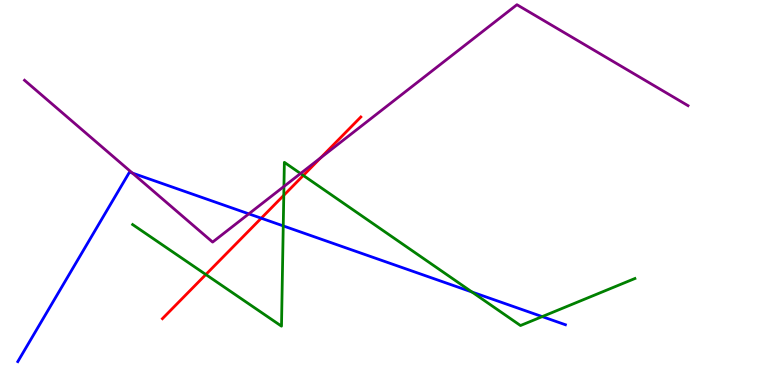[{'lines': ['blue', 'red'], 'intersections': [{'x': 3.37, 'y': 4.33}]}, {'lines': ['green', 'red'], 'intersections': [{'x': 2.66, 'y': 2.87}, {'x': 3.66, 'y': 4.93}, {'x': 3.91, 'y': 5.44}]}, {'lines': ['purple', 'red'], 'intersections': [{'x': 4.14, 'y': 5.9}]}, {'lines': ['blue', 'green'], 'intersections': [{'x': 3.65, 'y': 4.13}, {'x': 6.09, 'y': 2.42}, {'x': 7.0, 'y': 1.78}]}, {'lines': ['blue', 'purple'], 'intersections': [{'x': 1.71, 'y': 5.5}, {'x': 3.21, 'y': 4.45}]}, {'lines': ['green', 'purple'], 'intersections': [{'x': 3.66, 'y': 5.16}, {'x': 3.88, 'y': 5.49}]}]